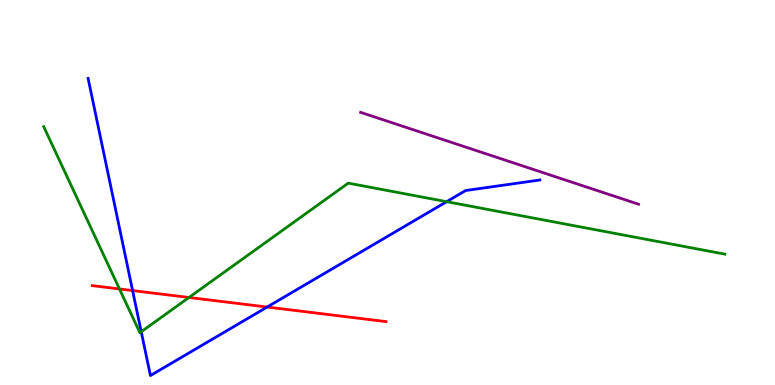[{'lines': ['blue', 'red'], 'intersections': [{'x': 1.71, 'y': 2.45}, {'x': 3.45, 'y': 2.02}]}, {'lines': ['green', 'red'], 'intersections': [{'x': 1.54, 'y': 2.49}, {'x': 2.44, 'y': 2.27}]}, {'lines': ['purple', 'red'], 'intersections': []}, {'lines': ['blue', 'green'], 'intersections': [{'x': 1.82, 'y': 1.38}, {'x': 5.76, 'y': 4.76}]}, {'lines': ['blue', 'purple'], 'intersections': []}, {'lines': ['green', 'purple'], 'intersections': []}]